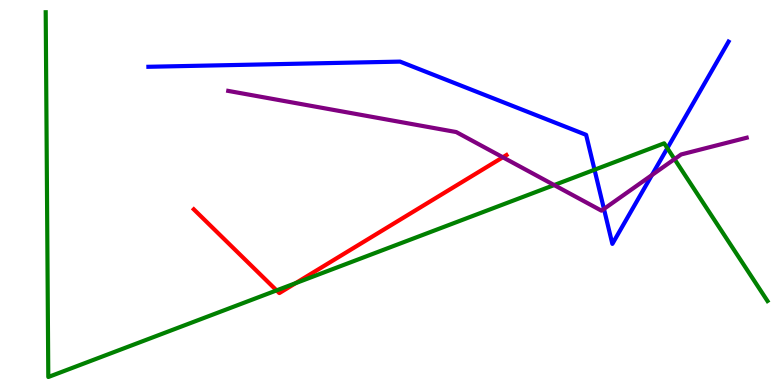[{'lines': ['blue', 'red'], 'intersections': []}, {'lines': ['green', 'red'], 'intersections': [{'x': 3.57, 'y': 2.46}, {'x': 3.81, 'y': 2.65}]}, {'lines': ['purple', 'red'], 'intersections': [{'x': 6.49, 'y': 5.91}]}, {'lines': ['blue', 'green'], 'intersections': [{'x': 7.67, 'y': 5.59}, {'x': 8.61, 'y': 6.15}]}, {'lines': ['blue', 'purple'], 'intersections': [{'x': 7.79, 'y': 4.57}, {'x': 8.41, 'y': 5.45}]}, {'lines': ['green', 'purple'], 'intersections': [{'x': 7.15, 'y': 5.19}, {'x': 8.7, 'y': 5.87}]}]